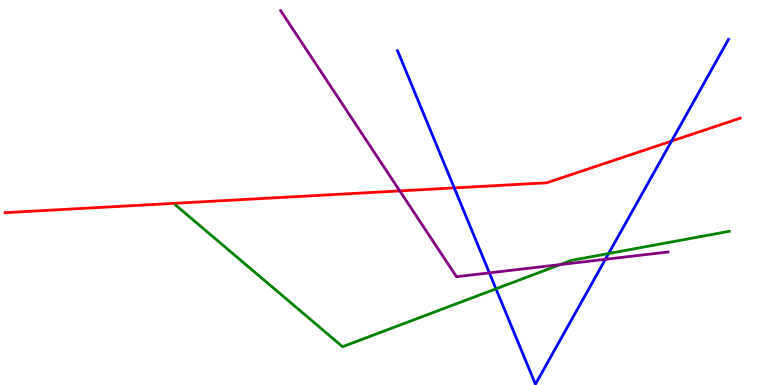[{'lines': ['blue', 'red'], 'intersections': [{'x': 5.86, 'y': 5.12}, {'x': 8.67, 'y': 6.34}]}, {'lines': ['green', 'red'], 'intersections': []}, {'lines': ['purple', 'red'], 'intersections': [{'x': 5.16, 'y': 5.04}]}, {'lines': ['blue', 'green'], 'intersections': [{'x': 6.4, 'y': 2.5}, {'x': 7.85, 'y': 3.41}]}, {'lines': ['blue', 'purple'], 'intersections': [{'x': 6.31, 'y': 2.91}, {'x': 7.81, 'y': 3.26}]}, {'lines': ['green', 'purple'], 'intersections': [{'x': 7.23, 'y': 3.13}]}]